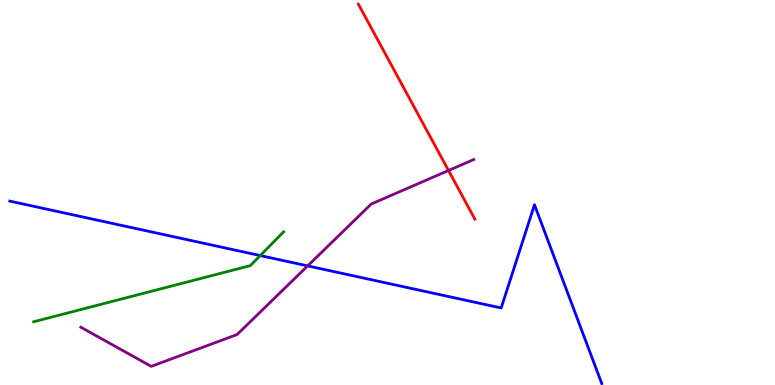[{'lines': ['blue', 'red'], 'intersections': []}, {'lines': ['green', 'red'], 'intersections': []}, {'lines': ['purple', 'red'], 'intersections': [{'x': 5.79, 'y': 5.57}]}, {'lines': ['blue', 'green'], 'intersections': [{'x': 3.36, 'y': 3.36}]}, {'lines': ['blue', 'purple'], 'intersections': [{'x': 3.97, 'y': 3.09}]}, {'lines': ['green', 'purple'], 'intersections': []}]